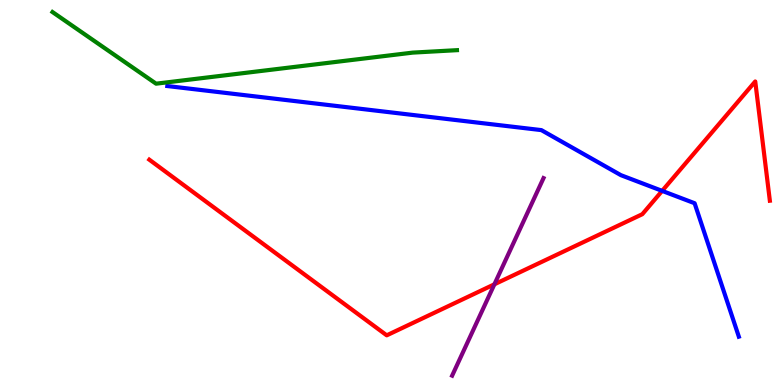[{'lines': ['blue', 'red'], 'intersections': [{'x': 8.54, 'y': 5.04}]}, {'lines': ['green', 'red'], 'intersections': []}, {'lines': ['purple', 'red'], 'intersections': [{'x': 6.38, 'y': 2.62}]}, {'lines': ['blue', 'green'], 'intersections': []}, {'lines': ['blue', 'purple'], 'intersections': []}, {'lines': ['green', 'purple'], 'intersections': []}]